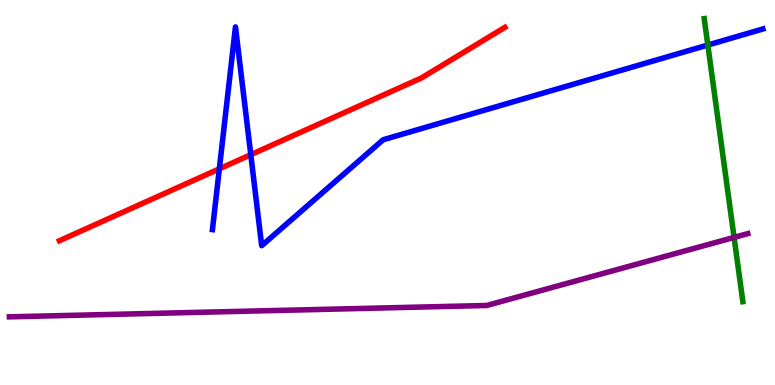[{'lines': ['blue', 'red'], 'intersections': [{'x': 2.83, 'y': 5.61}, {'x': 3.24, 'y': 5.98}]}, {'lines': ['green', 'red'], 'intersections': []}, {'lines': ['purple', 'red'], 'intersections': []}, {'lines': ['blue', 'green'], 'intersections': [{'x': 9.13, 'y': 8.83}]}, {'lines': ['blue', 'purple'], 'intersections': []}, {'lines': ['green', 'purple'], 'intersections': [{'x': 9.47, 'y': 3.83}]}]